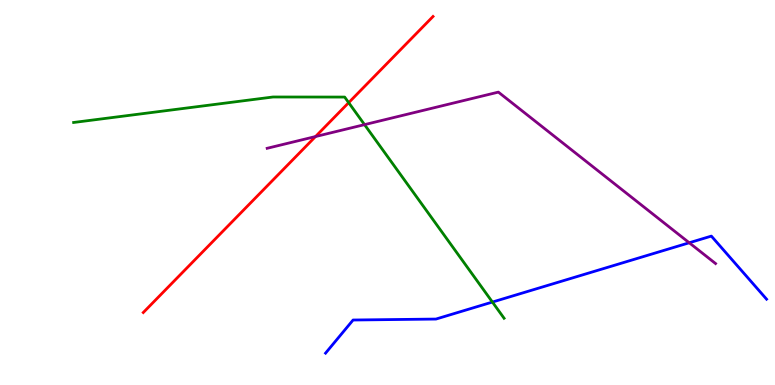[{'lines': ['blue', 'red'], 'intersections': []}, {'lines': ['green', 'red'], 'intersections': [{'x': 4.5, 'y': 7.33}]}, {'lines': ['purple', 'red'], 'intersections': [{'x': 4.07, 'y': 6.45}]}, {'lines': ['blue', 'green'], 'intersections': [{'x': 6.35, 'y': 2.15}]}, {'lines': ['blue', 'purple'], 'intersections': [{'x': 8.89, 'y': 3.69}]}, {'lines': ['green', 'purple'], 'intersections': [{'x': 4.7, 'y': 6.76}]}]